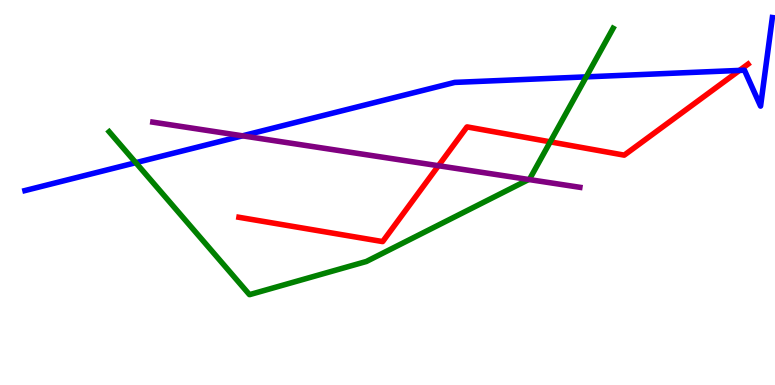[{'lines': ['blue', 'red'], 'intersections': [{'x': 9.54, 'y': 8.17}]}, {'lines': ['green', 'red'], 'intersections': [{'x': 7.1, 'y': 6.32}]}, {'lines': ['purple', 'red'], 'intersections': [{'x': 5.66, 'y': 5.7}]}, {'lines': ['blue', 'green'], 'intersections': [{'x': 1.75, 'y': 5.77}, {'x': 7.56, 'y': 8.0}]}, {'lines': ['blue', 'purple'], 'intersections': [{'x': 3.13, 'y': 6.47}]}, {'lines': ['green', 'purple'], 'intersections': [{'x': 6.82, 'y': 5.34}]}]